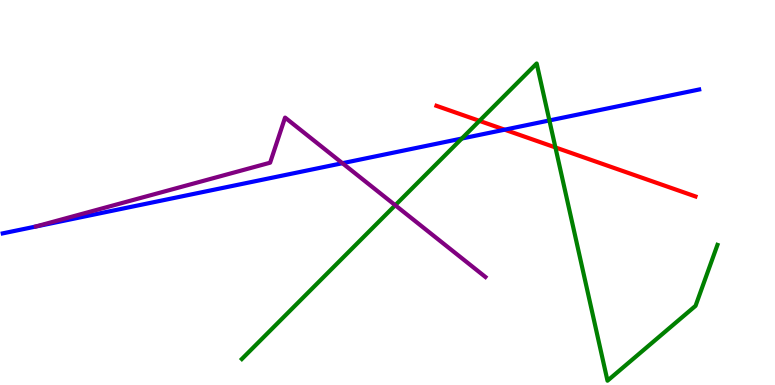[{'lines': ['blue', 'red'], 'intersections': [{'x': 6.51, 'y': 6.63}]}, {'lines': ['green', 'red'], 'intersections': [{'x': 6.19, 'y': 6.86}, {'x': 7.17, 'y': 6.17}]}, {'lines': ['purple', 'red'], 'intersections': []}, {'lines': ['blue', 'green'], 'intersections': [{'x': 5.96, 'y': 6.4}, {'x': 7.09, 'y': 6.87}]}, {'lines': ['blue', 'purple'], 'intersections': [{'x': 4.42, 'y': 5.76}]}, {'lines': ['green', 'purple'], 'intersections': [{'x': 5.1, 'y': 4.67}]}]